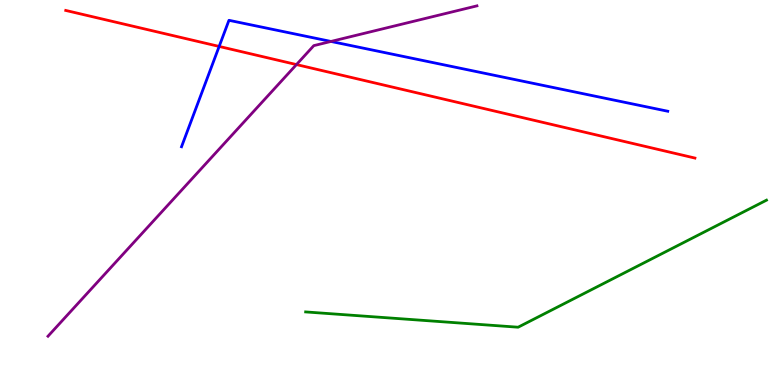[{'lines': ['blue', 'red'], 'intersections': [{'x': 2.83, 'y': 8.79}]}, {'lines': ['green', 'red'], 'intersections': []}, {'lines': ['purple', 'red'], 'intersections': [{'x': 3.83, 'y': 8.32}]}, {'lines': ['blue', 'green'], 'intersections': []}, {'lines': ['blue', 'purple'], 'intersections': [{'x': 4.27, 'y': 8.92}]}, {'lines': ['green', 'purple'], 'intersections': []}]